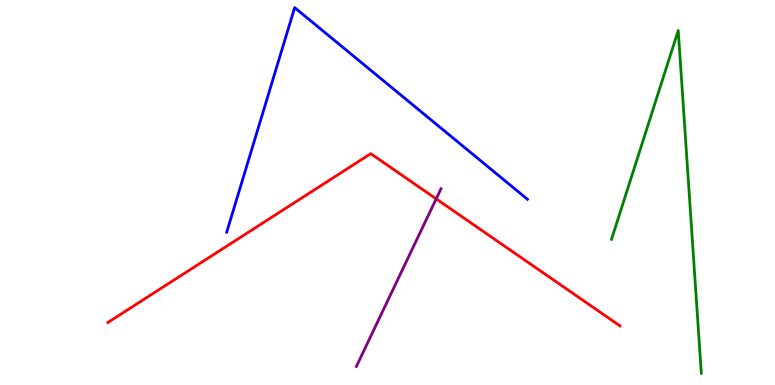[{'lines': ['blue', 'red'], 'intersections': []}, {'lines': ['green', 'red'], 'intersections': []}, {'lines': ['purple', 'red'], 'intersections': [{'x': 5.63, 'y': 4.83}]}, {'lines': ['blue', 'green'], 'intersections': []}, {'lines': ['blue', 'purple'], 'intersections': []}, {'lines': ['green', 'purple'], 'intersections': []}]